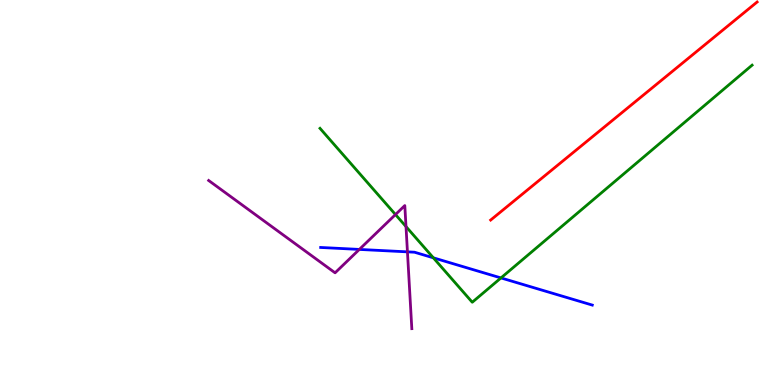[{'lines': ['blue', 'red'], 'intersections': []}, {'lines': ['green', 'red'], 'intersections': []}, {'lines': ['purple', 'red'], 'intersections': []}, {'lines': ['blue', 'green'], 'intersections': [{'x': 5.59, 'y': 3.3}, {'x': 6.46, 'y': 2.78}]}, {'lines': ['blue', 'purple'], 'intersections': [{'x': 4.64, 'y': 3.52}, {'x': 5.26, 'y': 3.46}]}, {'lines': ['green', 'purple'], 'intersections': [{'x': 5.1, 'y': 4.43}, {'x': 5.24, 'y': 4.12}]}]